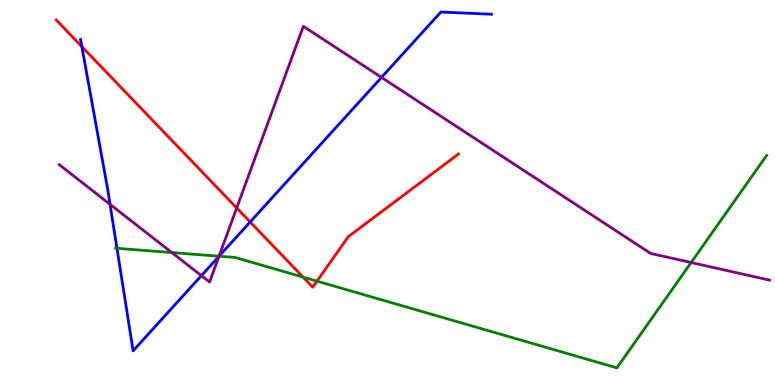[{'lines': ['blue', 'red'], 'intersections': [{'x': 1.06, 'y': 8.79}, {'x': 3.23, 'y': 4.23}]}, {'lines': ['green', 'red'], 'intersections': [{'x': 3.91, 'y': 2.8}, {'x': 4.09, 'y': 2.7}]}, {'lines': ['purple', 'red'], 'intersections': [{'x': 3.05, 'y': 4.6}]}, {'lines': ['blue', 'green'], 'intersections': [{'x': 1.51, 'y': 3.55}, {'x': 2.83, 'y': 3.35}]}, {'lines': ['blue', 'purple'], 'intersections': [{'x': 1.42, 'y': 4.69}, {'x': 2.6, 'y': 2.84}, {'x': 2.83, 'y': 3.34}, {'x': 4.92, 'y': 7.99}]}, {'lines': ['green', 'purple'], 'intersections': [{'x': 2.22, 'y': 3.44}, {'x': 2.83, 'y': 3.35}, {'x': 8.92, 'y': 3.18}]}]